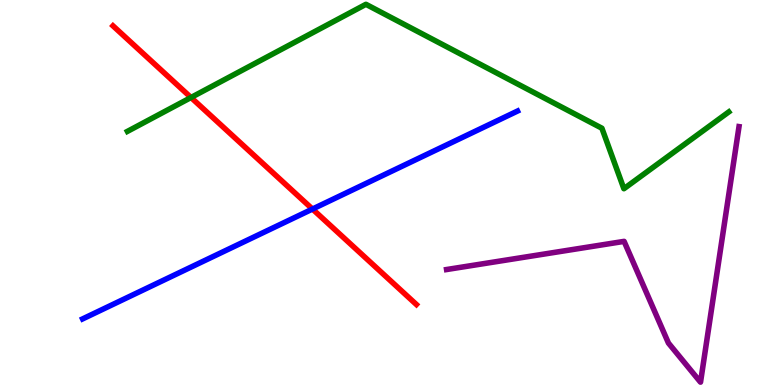[{'lines': ['blue', 'red'], 'intersections': [{'x': 4.03, 'y': 4.57}]}, {'lines': ['green', 'red'], 'intersections': [{'x': 2.46, 'y': 7.47}]}, {'lines': ['purple', 'red'], 'intersections': []}, {'lines': ['blue', 'green'], 'intersections': []}, {'lines': ['blue', 'purple'], 'intersections': []}, {'lines': ['green', 'purple'], 'intersections': []}]